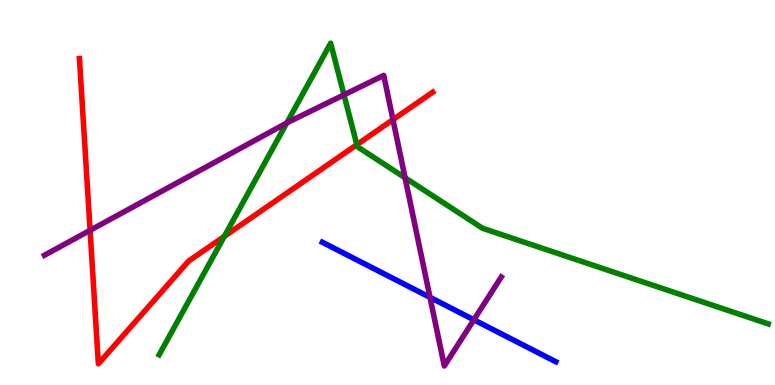[{'lines': ['blue', 'red'], 'intersections': []}, {'lines': ['green', 'red'], 'intersections': [{'x': 2.89, 'y': 3.86}, {'x': 4.6, 'y': 6.24}]}, {'lines': ['purple', 'red'], 'intersections': [{'x': 1.16, 'y': 4.02}, {'x': 5.07, 'y': 6.89}]}, {'lines': ['blue', 'green'], 'intersections': []}, {'lines': ['blue', 'purple'], 'intersections': [{'x': 5.55, 'y': 2.28}, {'x': 6.11, 'y': 1.69}]}, {'lines': ['green', 'purple'], 'intersections': [{'x': 3.7, 'y': 6.81}, {'x': 4.44, 'y': 7.54}, {'x': 5.23, 'y': 5.38}]}]